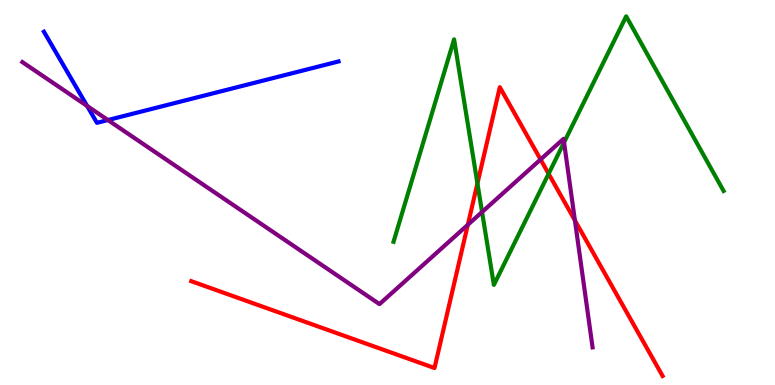[{'lines': ['blue', 'red'], 'intersections': []}, {'lines': ['green', 'red'], 'intersections': [{'x': 6.16, 'y': 5.24}, {'x': 7.08, 'y': 5.49}]}, {'lines': ['purple', 'red'], 'intersections': [{'x': 6.04, 'y': 4.16}, {'x': 6.98, 'y': 5.86}, {'x': 7.42, 'y': 4.28}]}, {'lines': ['blue', 'green'], 'intersections': []}, {'lines': ['blue', 'purple'], 'intersections': [{'x': 1.12, 'y': 7.25}, {'x': 1.39, 'y': 6.88}]}, {'lines': ['green', 'purple'], 'intersections': [{'x': 6.22, 'y': 4.49}, {'x': 7.28, 'y': 6.3}]}]